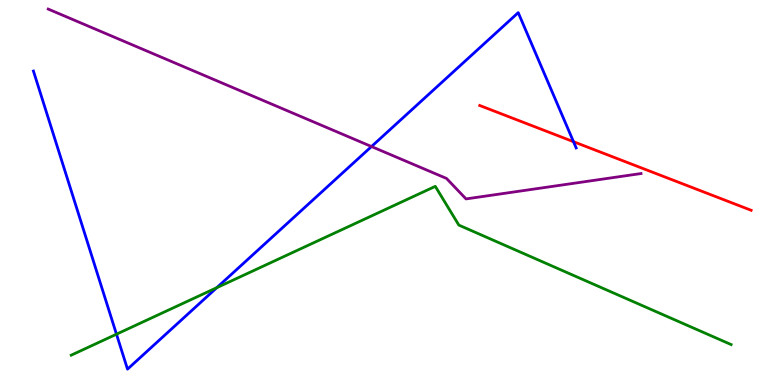[{'lines': ['blue', 'red'], 'intersections': [{'x': 7.4, 'y': 6.32}]}, {'lines': ['green', 'red'], 'intersections': []}, {'lines': ['purple', 'red'], 'intersections': []}, {'lines': ['blue', 'green'], 'intersections': [{'x': 1.5, 'y': 1.32}, {'x': 2.8, 'y': 2.53}]}, {'lines': ['blue', 'purple'], 'intersections': [{'x': 4.79, 'y': 6.19}]}, {'lines': ['green', 'purple'], 'intersections': []}]